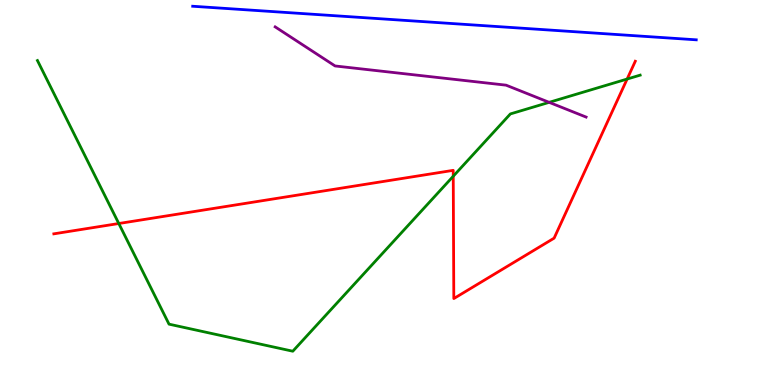[{'lines': ['blue', 'red'], 'intersections': []}, {'lines': ['green', 'red'], 'intersections': [{'x': 1.53, 'y': 4.19}, {'x': 5.85, 'y': 5.42}, {'x': 8.09, 'y': 7.95}]}, {'lines': ['purple', 'red'], 'intersections': []}, {'lines': ['blue', 'green'], 'intersections': []}, {'lines': ['blue', 'purple'], 'intersections': []}, {'lines': ['green', 'purple'], 'intersections': [{'x': 7.09, 'y': 7.34}]}]